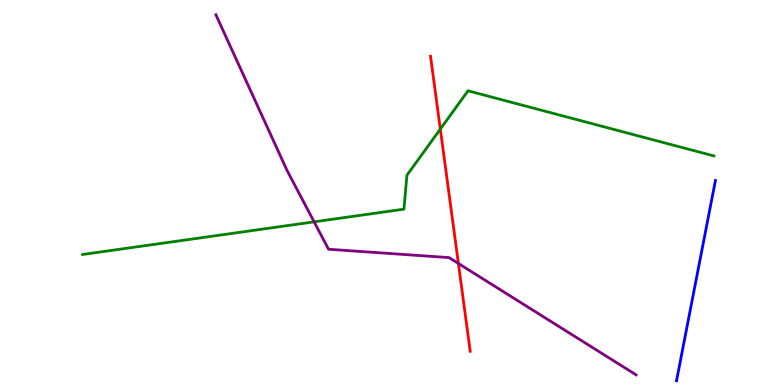[{'lines': ['blue', 'red'], 'intersections': []}, {'lines': ['green', 'red'], 'intersections': [{'x': 5.68, 'y': 6.65}]}, {'lines': ['purple', 'red'], 'intersections': [{'x': 5.91, 'y': 3.16}]}, {'lines': ['blue', 'green'], 'intersections': []}, {'lines': ['blue', 'purple'], 'intersections': []}, {'lines': ['green', 'purple'], 'intersections': [{'x': 4.05, 'y': 4.24}]}]